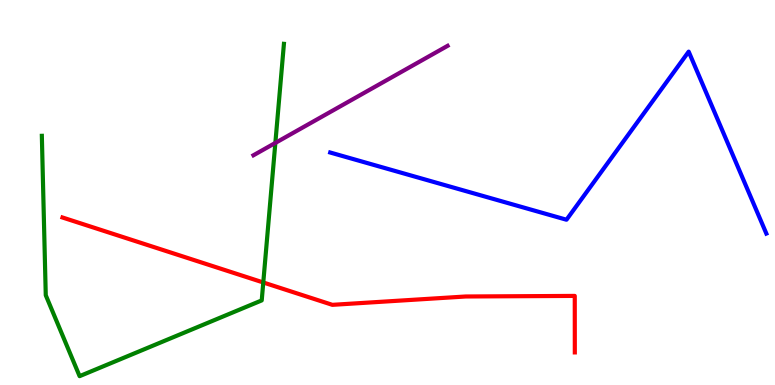[{'lines': ['blue', 'red'], 'intersections': []}, {'lines': ['green', 'red'], 'intersections': [{'x': 3.4, 'y': 2.66}]}, {'lines': ['purple', 'red'], 'intersections': []}, {'lines': ['blue', 'green'], 'intersections': []}, {'lines': ['blue', 'purple'], 'intersections': []}, {'lines': ['green', 'purple'], 'intersections': [{'x': 3.55, 'y': 6.29}]}]